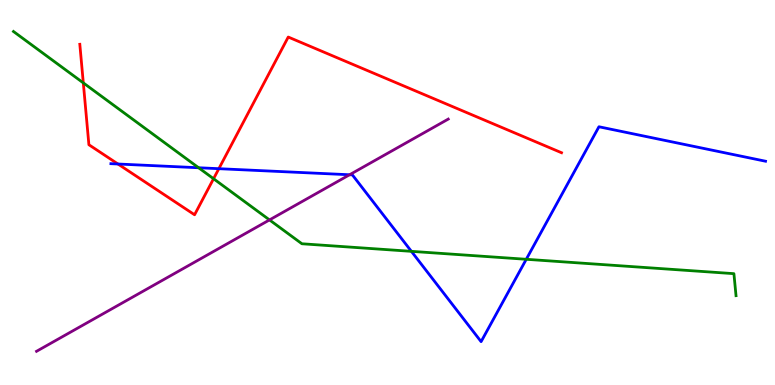[{'lines': ['blue', 'red'], 'intersections': [{'x': 1.52, 'y': 5.74}, {'x': 2.82, 'y': 5.62}]}, {'lines': ['green', 'red'], 'intersections': [{'x': 1.07, 'y': 7.85}, {'x': 2.76, 'y': 5.36}]}, {'lines': ['purple', 'red'], 'intersections': []}, {'lines': ['blue', 'green'], 'intersections': [{'x': 2.56, 'y': 5.64}, {'x': 5.31, 'y': 3.47}, {'x': 6.79, 'y': 3.27}]}, {'lines': ['blue', 'purple'], 'intersections': [{'x': 4.51, 'y': 5.46}]}, {'lines': ['green', 'purple'], 'intersections': [{'x': 3.48, 'y': 4.29}]}]